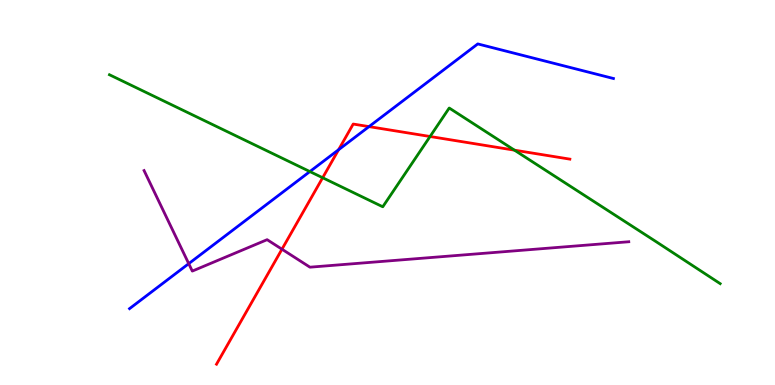[{'lines': ['blue', 'red'], 'intersections': [{'x': 4.37, 'y': 6.11}, {'x': 4.76, 'y': 6.71}]}, {'lines': ['green', 'red'], 'intersections': [{'x': 4.16, 'y': 5.38}, {'x': 5.55, 'y': 6.45}, {'x': 6.64, 'y': 6.1}]}, {'lines': ['purple', 'red'], 'intersections': [{'x': 3.64, 'y': 3.53}]}, {'lines': ['blue', 'green'], 'intersections': [{'x': 4.0, 'y': 5.54}]}, {'lines': ['blue', 'purple'], 'intersections': [{'x': 2.44, 'y': 3.15}]}, {'lines': ['green', 'purple'], 'intersections': []}]